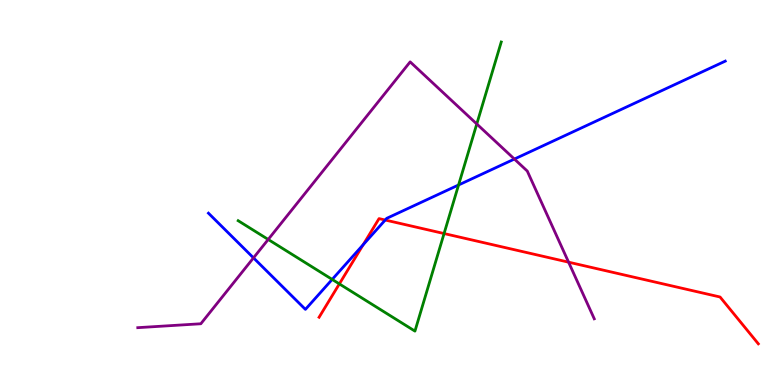[{'lines': ['blue', 'red'], 'intersections': [{'x': 4.69, 'y': 3.64}, {'x': 4.97, 'y': 4.29}]}, {'lines': ['green', 'red'], 'intersections': [{'x': 4.38, 'y': 2.63}, {'x': 5.73, 'y': 3.93}]}, {'lines': ['purple', 'red'], 'intersections': [{'x': 7.34, 'y': 3.19}]}, {'lines': ['blue', 'green'], 'intersections': [{'x': 4.29, 'y': 2.74}, {'x': 5.92, 'y': 5.2}]}, {'lines': ['blue', 'purple'], 'intersections': [{'x': 3.27, 'y': 3.3}, {'x': 6.64, 'y': 5.87}]}, {'lines': ['green', 'purple'], 'intersections': [{'x': 3.46, 'y': 3.78}, {'x': 6.15, 'y': 6.78}]}]